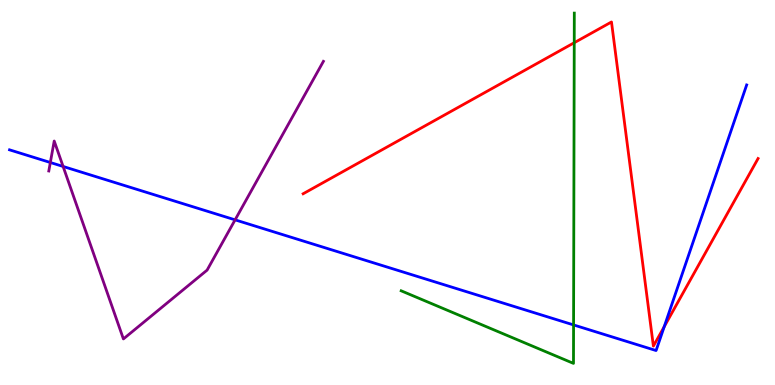[{'lines': ['blue', 'red'], 'intersections': [{'x': 8.57, 'y': 1.52}]}, {'lines': ['green', 'red'], 'intersections': [{'x': 7.41, 'y': 8.89}]}, {'lines': ['purple', 'red'], 'intersections': []}, {'lines': ['blue', 'green'], 'intersections': [{'x': 7.4, 'y': 1.56}]}, {'lines': ['blue', 'purple'], 'intersections': [{'x': 0.649, 'y': 5.78}, {'x': 0.814, 'y': 5.68}, {'x': 3.03, 'y': 4.29}]}, {'lines': ['green', 'purple'], 'intersections': []}]